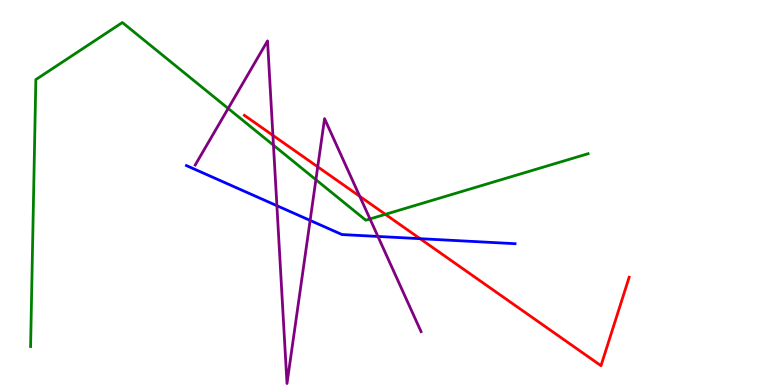[{'lines': ['blue', 'red'], 'intersections': [{'x': 5.42, 'y': 3.8}]}, {'lines': ['green', 'red'], 'intersections': [{'x': 4.97, 'y': 4.43}]}, {'lines': ['purple', 'red'], 'intersections': [{'x': 3.52, 'y': 6.48}, {'x': 4.1, 'y': 5.67}, {'x': 4.64, 'y': 4.9}]}, {'lines': ['blue', 'green'], 'intersections': []}, {'lines': ['blue', 'purple'], 'intersections': [{'x': 3.57, 'y': 4.66}, {'x': 4.0, 'y': 4.27}, {'x': 4.88, 'y': 3.86}]}, {'lines': ['green', 'purple'], 'intersections': [{'x': 2.94, 'y': 7.18}, {'x': 3.53, 'y': 6.23}, {'x': 4.08, 'y': 5.33}, {'x': 4.77, 'y': 4.31}]}]